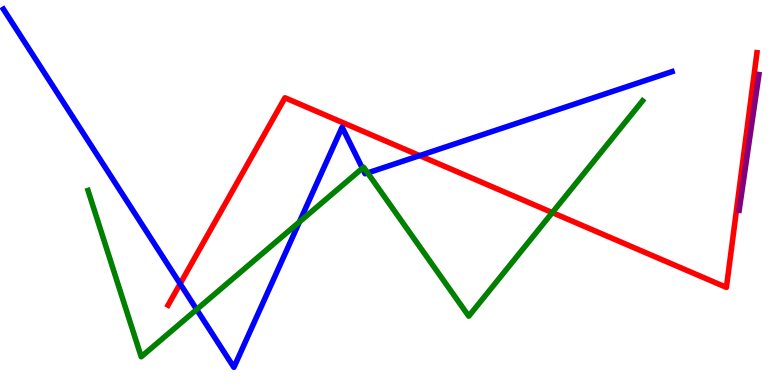[{'lines': ['blue', 'red'], 'intersections': [{'x': 2.32, 'y': 2.63}, {'x': 5.41, 'y': 5.96}]}, {'lines': ['green', 'red'], 'intersections': [{'x': 7.13, 'y': 4.48}]}, {'lines': ['purple', 'red'], 'intersections': []}, {'lines': ['blue', 'green'], 'intersections': [{'x': 2.54, 'y': 1.96}, {'x': 3.86, 'y': 4.24}, {'x': 4.68, 'y': 5.63}, {'x': 4.74, 'y': 5.51}]}, {'lines': ['blue', 'purple'], 'intersections': []}, {'lines': ['green', 'purple'], 'intersections': []}]